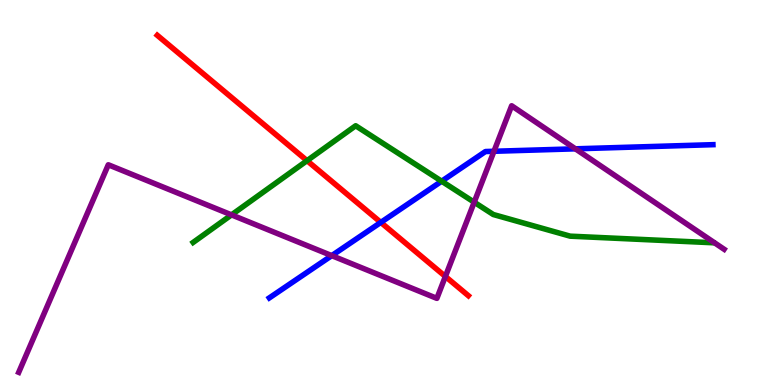[{'lines': ['blue', 'red'], 'intersections': [{'x': 4.91, 'y': 4.22}]}, {'lines': ['green', 'red'], 'intersections': [{'x': 3.96, 'y': 5.83}]}, {'lines': ['purple', 'red'], 'intersections': [{'x': 5.75, 'y': 2.82}]}, {'lines': ['blue', 'green'], 'intersections': [{'x': 5.7, 'y': 5.29}]}, {'lines': ['blue', 'purple'], 'intersections': [{'x': 4.28, 'y': 3.36}, {'x': 6.37, 'y': 6.07}, {'x': 7.42, 'y': 6.13}]}, {'lines': ['green', 'purple'], 'intersections': [{'x': 2.99, 'y': 4.42}, {'x': 6.12, 'y': 4.75}]}]